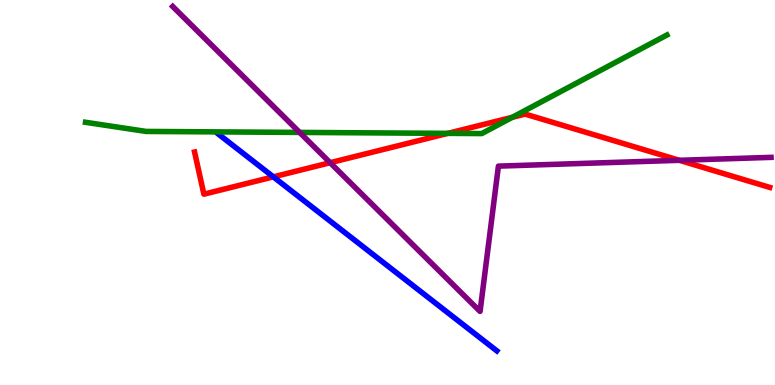[{'lines': ['blue', 'red'], 'intersections': [{'x': 3.53, 'y': 5.41}]}, {'lines': ['green', 'red'], 'intersections': [{'x': 5.78, 'y': 6.54}, {'x': 6.61, 'y': 6.95}]}, {'lines': ['purple', 'red'], 'intersections': [{'x': 4.26, 'y': 5.77}, {'x': 8.77, 'y': 5.84}]}, {'lines': ['blue', 'green'], 'intersections': []}, {'lines': ['blue', 'purple'], 'intersections': []}, {'lines': ['green', 'purple'], 'intersections': [{'x': 3.87, 'y': 6.56}]}]